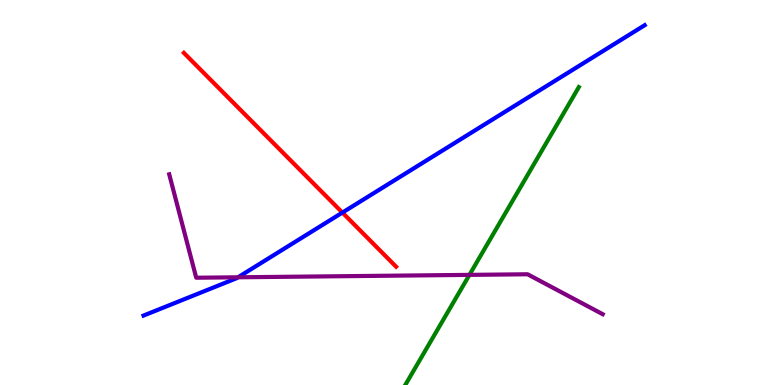[{'lines': ['blue', 'red'], 'intersections': [{'x': 4.42, 'y': 4.48}]}, {'lines': ['green', 'red'], 'intersections': []}, {'lines': ['purple', 'red'], 'intersections': []}, {'lines': ['blue', 'green'], 'intersections': []}, {'lines': ['blue', 'purple'], 'intersections': [{'x': 3.07, 'y': 2.8}]}, {'lines': ['green', 'purple'], 'intersections': [{'x': 6.06, 'y': 2.86}]}]